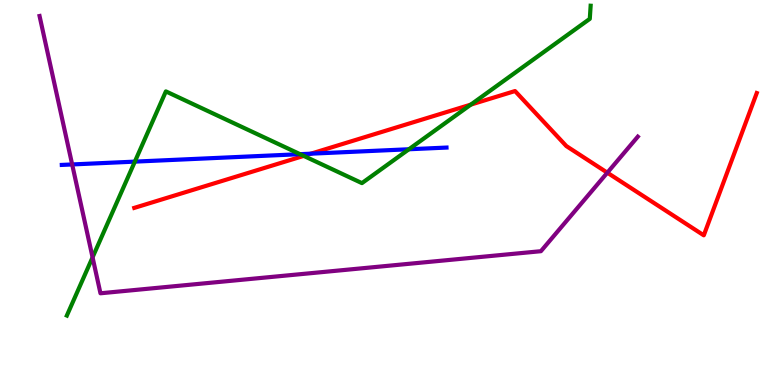[{'lines': ['blue', 'red'], 'intersections': [{'x': 4.01, 'y': 6.01}]}, {'lines': ['green', 'red'], 'intersections': [{'x': 3.92, 'y': 5.95}, {'x': 6.08, 'y': 7.28}]}, {'lines': ['purple', 'red'], 'intersections': [{'x': 7.84, 'y': 5.51}]}, {'lines': ['blue', 'green'], 'intersections': [{'x': 1.74, 'y': 5.8}, {'x': 3.87, 'y': 6.0}, {'x': 5.28, 'y': 6.12}]}, {'lines': ['blue', 'purple'], 'intersections': [{'x': 0.931, 'y': 5.73}]}, {'lines': ['green', 'purple'], 'intersections': [{'x': 1.19, 'y': 3.32}]}]